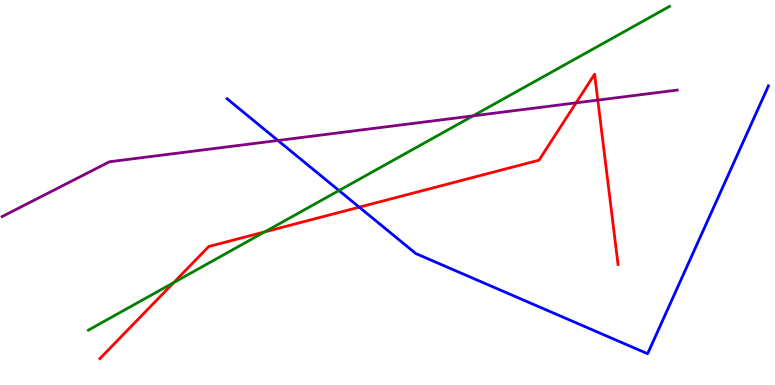[{'lines': ['blue', 'red'], 'intersections': [{'x': 4.64, 'y': 4.62}]}, {'lines': ['green', 'red'], 'intersections': [{'x': 2.24, 'y': 2.66}, {'x': 3.42, 'y': 3.98}]}, {'lines': ['purple', 'red'], 'intersections': [{'x': 7.43, 'y': 7.33}, {'x': 7.71, 'y': 7.4}]}, {'lines': ['blue', 'green'], 'intersections': [{'x': 4.37, 'y': 5.05}]}, {'lines': ['blue', 'purple'], 'intersections': [{'x': 3.59, 'y': 6.35}]}, {'lines': ['green', 'purple'], 'intersections': [{'x': 6.1, 'y': 6.99}]}]